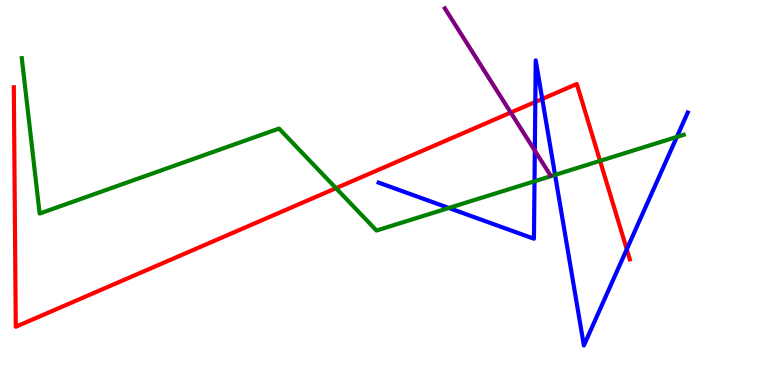[{'lines': ['blue', 'red'], 'intersections': [{'x': 6.91, 'y': 7.35}, {'x': 7.0, 'y': 7.43}, {'x': 8.09, 'y': 3.53}]}, {'lines': ['green', 'red'], 'intersections': [{'x': 4.34, 'y': 5.11}, {'x': 7.74, 'y': 5.82}]}, {'lines': ['purple', 'red'], 'intersections': [{'x': 6.59, 'y': 7.08}]}, {'lines': ['blue', 'green'], 'intersections': [{'x': 5.79, 'y': 4.6}, {'x': 6.9, 'y': 5.29}, {'x': 7.16, 'y': 5.46}, {'x': 8.73, 'y': 6.44}]}, {'lines': ['blue', 'purple'], 'intersections': [{'x': 6.9, 'y': 6.09}]}, {'lines': ['green', 'purple'], 'intersections': []}]